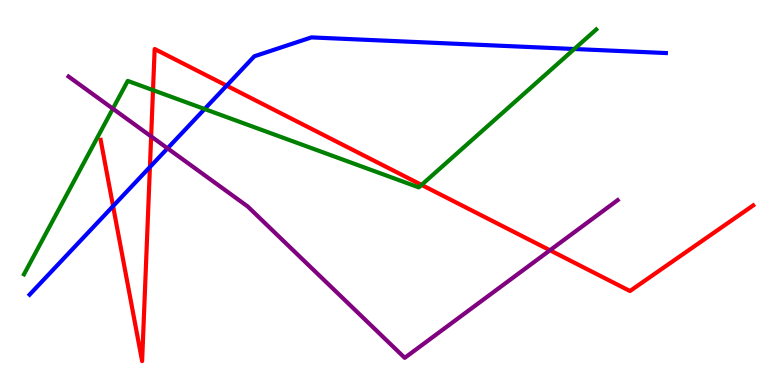[{'lines': ['blue', 'red'], 'intersections': [{'x': 1.46, 'y': 4.65}, {'x': 1.93, 'y': 5.66}, {'x': 2.92, 'y': 7.78}]}, {'lines': ['green', 'red'], 'intersections': [{'x': 1.97, 'y': 7.66}, {'x': 5.44, 'y': 5.2}]}, {'lines': ['purple', 'red'], 'intersections': [{'x': 1.95, 'y': 6.46}, {'x': 7.1, 'y': 3.5}]}, {'lines': ['blue', 'green'], 'intersections': [{'x': 2.64, 'y': 7.17}, {'x': 7.41, 'y': 8.73}]}, {'lines': ['blue', 'purple'], 'intersections': [{'x': 2.16, 'y': 6.15}]}, {'lines': ['green', 'purple'], 'intersections': [{'x': 1.46, 'y': 7.18}]}]